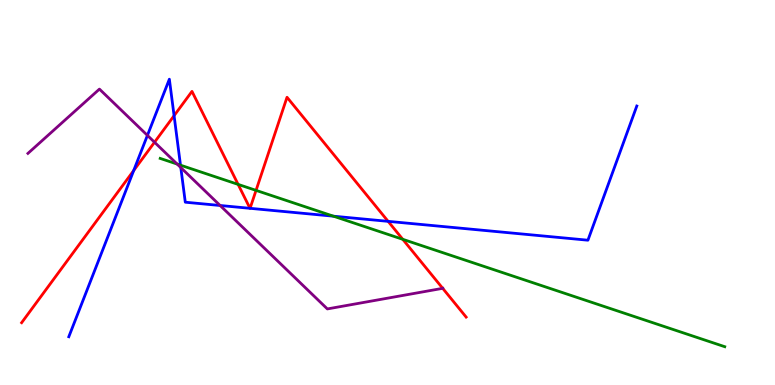[{'lines': ['blue', 'red'], 'intersections': [{'x': 1.73, 'y': 5.57}, {'x': 2.25, 'y': 7.0}, {'x': 3.23, 'y': 4.59}, {'x': 3.23, 'y': 4.59}, {'x': 5.01, 'y': 4.25}]}, {'lines': ['green', 'red'], 'intersections': [{'x': 3.07, 'y': 5.21}, {'x': 3.3, 'y': 5.06}, {'x': 5.2, 'y': 3.78}]}, {'lines': ['purple', 'red'], 'intersections': [{'x': 1.99, 'y': 6.31}, {'x': 5.71, 'y': 2.51}]}, {'lines': ['blue', 'green'], 'intersections': [{'x': 2.33, 'y': 5.71}, {'x': 4.3, 'y': 4.38}]}, {'lines': ['blue', 'purple'], 'intersections': [{'x': 1.9, 'y': 6.48}, {'x': 2.33, 'y': 5.65}, {'x': 2.84, 'y': 4.66}]}, {'lines': ['green', 'purple'], 'intersections': [{'x': 2.29, 'y': 5.74}]}]